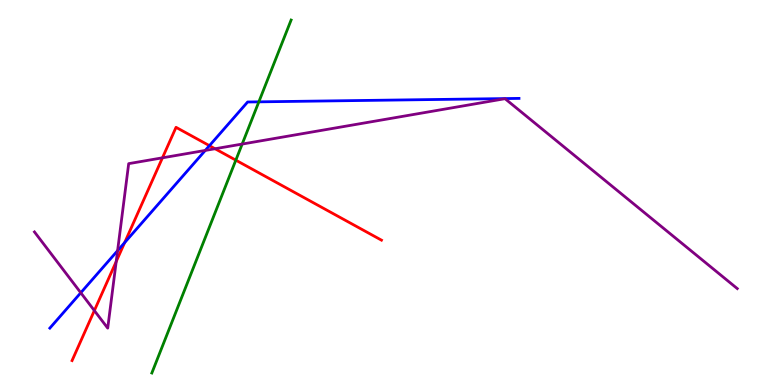[{'lines': ['blue', 'red'], 'intersections': [{'x': 1.61, 'y': 3.7}, {'x': 2.7, 'y': 6.22}]}, {'lines': ['green', 'red'], 'intersections': [{'x': 3.04, 'y': 5.84}]}, {'lines': ['purple', 'red'], 'intersections': [{'x': 1.22, 'y': 1.93}, {'x': 1.5, 'y': 3.21}, {'x': 2.1, 'y': 5.9}, {'x': 2.77, 'y': 6.14}]}, {'lines': ['blue', 'green'], 'intersections': [{'x': 3.34, 'y': 7.35}]}, {'lines': ['blue', 'purple'], 'intersections': [{'x': 1.04, 'y': 2.4}, {'x': 1.52, 'y': 3.49}, {'x': 2.65, 'y': 6.09}]}, {'lines': ['green', 'purple'], 'intersections': [{'x': 3.12, 'y': 6.26}]}]